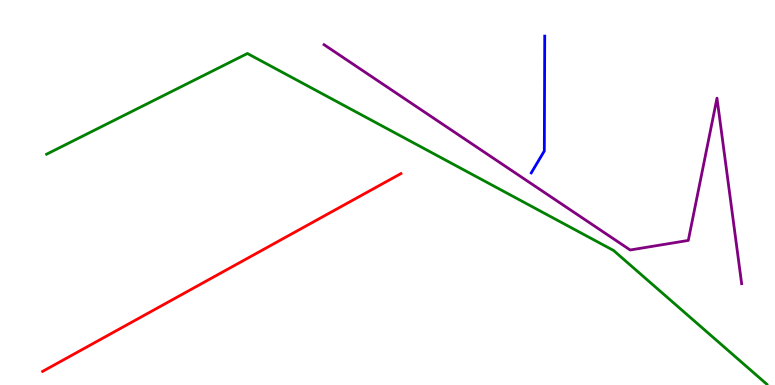[{'lines': ['blue', 'red'], 'intersections': []}, {'lines': ['green', 'red'], 'intersections': []}, {'lines': ['purple', 'red'], 'intersections': []}, {'lines': ['blue', 'green'], 'intersections': []}, {'lines': ['blue', 'purple'], 'intersections': []}, {'lines': ['green', 'purple'], 'intersections': []}]